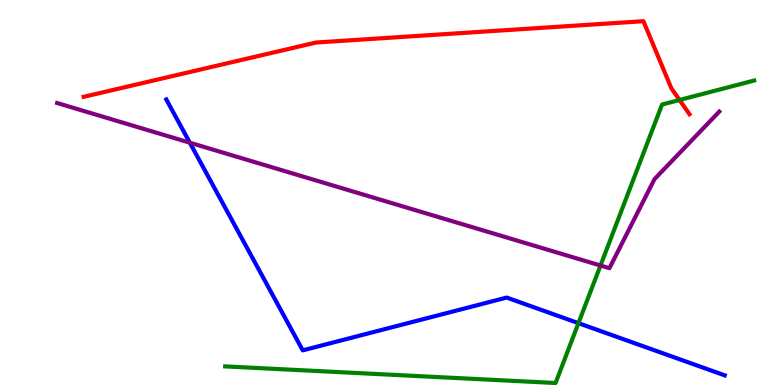[{'lines': ['blue', 'red'], 'intersections': []}, {'lines': ['green', 'red'], 'intersections': [{'x': 8.77, 'y': 7.4}]}, {'lines': ['purple', 'red'], 'intersections': []}, {'lines': ['blue', 'green'], 'intersections': [{'x': 7.46, 'y': 1.61}]}, {'lines': ['blue', 'purple'], 'intersections': [{'x': 2.45, 'y': 6.29}]}, {'lines': ['green', 'purple'], 'intersections': [{'x': 7.75, 'y': 3.1}]}]